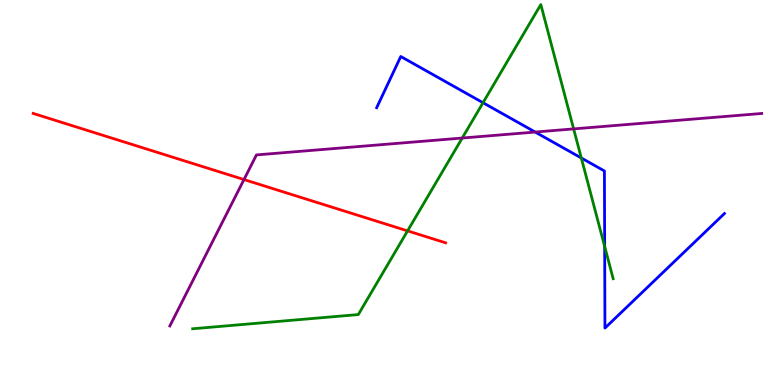[{'lines': ['blue', 'red'], 'intersections': []}, {'lines': ['green', 'red'], 'intersections': [{'x': 5.26, 'y': 4.0}]}, {'lines': ['purple', 'red'], 'intersections': [{'x': 3.15, 'y': 5.34}]}, {'lines': ['blue', 'green'], 'intersections': [{'x': 6.23, 'y': 7.33}, {'x': 7.5, 'y': 5.9}, {'x': 7.8, 'y': 3.6}]}, {'lines': ['blue', 'purple'], 'intersections': [{'x': 6.91, 'y': 6.57}]}, {'lines': ['green', 'purple'], 'intersections': [{'x': 5.96, 'y': 6.41}, {'x': 7.4, 'y': 6.65}]}]